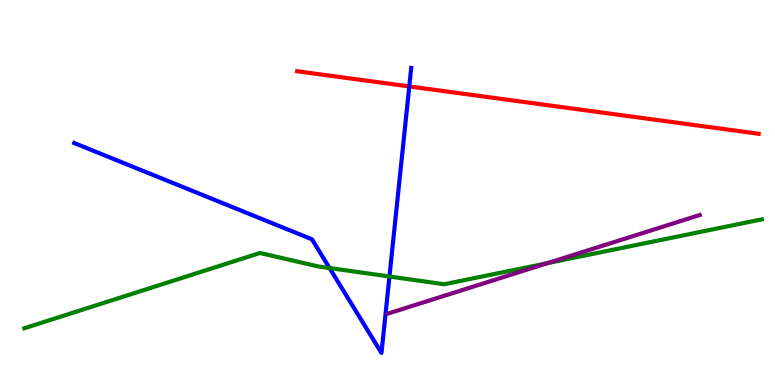[{'lines': ['blue', 'red'], 'intersections': [{'x': 5.28, 'y': 7.75}]}, {'lines': ['green', 'red'], 'intersections': []}, {'lines': ['purple', 'red'], 'intersections': []}, {'lines': ['blue', 'green'], 'intersections': [{'x': 4.25, 'y': 3.04}, {'x': 5.03, 'y': 2.82}]}, {'lines': ['blue', 'purple'], 'intersections': []}, {'lines': ['green', 'purple'], 'intersections': [{'x': 7.06, 'y': 3.17}]}]